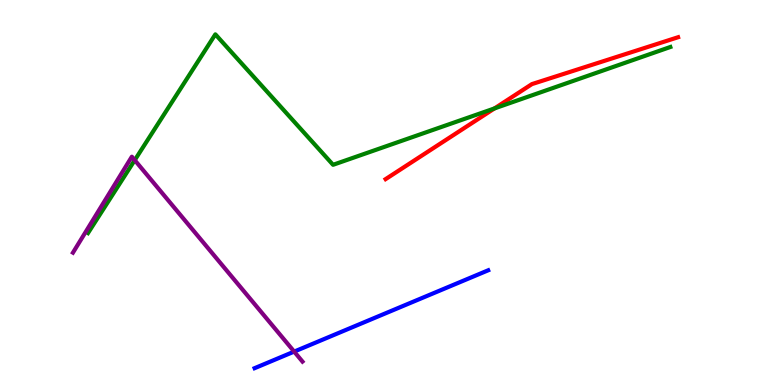[{'lines': ['blue', 'red'], 'intersections': []}, {'lines': ['green', 'red'], 'intersections': [{'x': 6.38, 'y': 7.18}]}, {'lines': ['purple', 'red'], 'intersections': []}, {'lines': ['blue', 'green'], 'intersections': []}, {'lines': ['blue', 'purple'], 'intersections': [{'x': 3.8, 'y': 0.867}]}, {'lines': ['green', 'purple'], 'intersections': [{'x': 1.74, 'y': 5.84}]}]